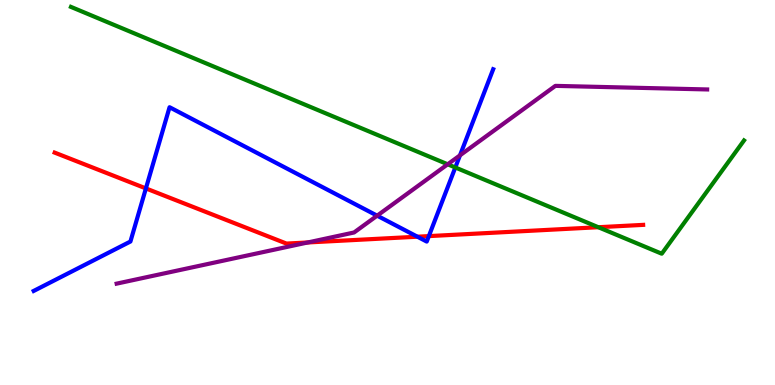[{'lines': ['blue', 'red'], 'intersections': [{'x': 1.88, 'y': 5.11}, {'x': 5.39, 'y': 3.85}, {'x': 5.53, 'y': 3.87}]}, {'lines': ['green', 'red'], 'intersections': [{'x': 7.72, 'y': 4.1}]}, {'lines': ['purple', 'red'], 'intersections': [{'x': 3.97, 'y': 3.7}]}, {'lines': ['blue', 'green'], 'intersections': [{'x': 5.87, 'y': 5.65}]}, {'lines': ['blue', 'purple'], 'intersections': [{'x': 4.87, 'y': 4.4}, {'x': 5.94, 'y': 5.97}]}, {'lines': ['green', 'purple'], 'intersections': [{'x': 5.78, 'y': 5.73}]}]